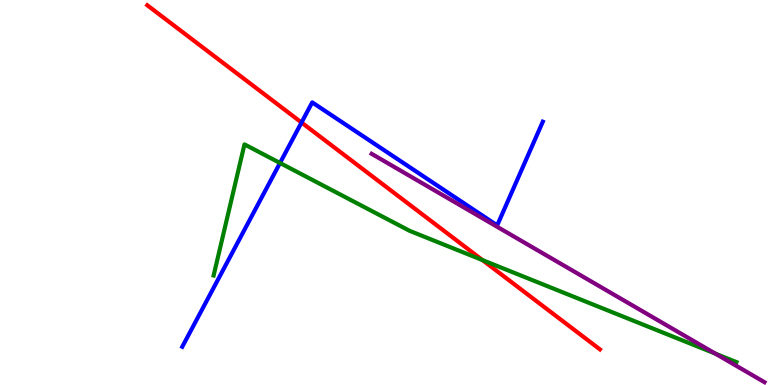[{'lines': ['blue', 'red'], 'intersections': [{'x': 3.89, 'y': 6.82}]}, {'lines': ['green', 'red'], 'intersections': [{'x': 6.23, 'y': 3.24}]}, {'lines': ['purple', 'red'], 'intersections': []}, {'lines': ['blue', 'green'], 'intersections': [{'x': 3.61, 'y': 5.77}]}, {'lines': ['blue', 'purple'], 'intersections': []}, {'lines': ['green', 'purple'], 'intersections': [{'x': 9.23, 'y': 0.814}]}]